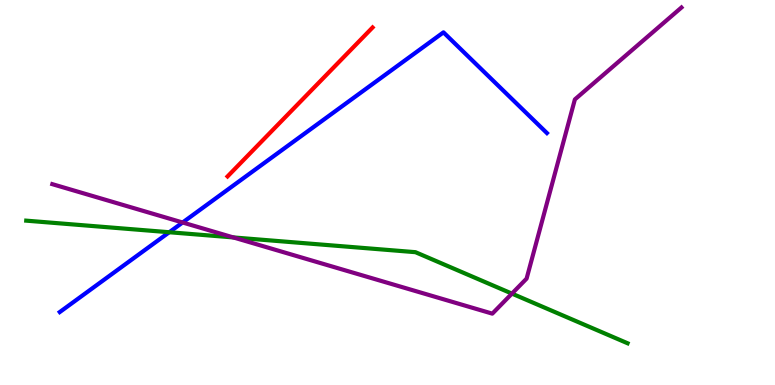[{'lines': ['blue', 'red'], 'intersections': []}, {'lines': ['green', 'red'], 'intersections': []}, {'lines': ['purple', 'red'], 'intersections': []}, {'lines': ['blue', 'green'], 'intersections': [{'x': 2.18, 'y': 3.97}]}, {'lines': ['blue', 'purple'], 'intersections': [{'x': 2.36, 'y': 4.22}]}, {'lines': ['green', 'purple'], 'intersections': [{'x': 3.01, 'y': 3.83}, {'x': 6.61, 'y': 2.37}]}]